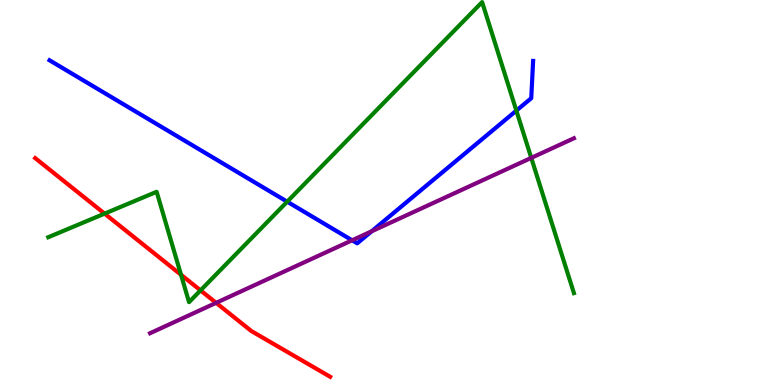[{'lines': ['blue', 'red'], 'intersections': []}, {'lines': ['green', 'red'], 'intersections': [{'x': 1.35, 'y': 4.45}, {'x': 2.34, 'y': 2.86}, {'x': 2.59, 'y': 2.46}]}, {'lines': ['purple', 'red'], 'intersections': [{'x': 2.79, 'y': 2.13}]}, {'lines': ['blue', 'green'], 'intersections': [{'x': 3.71, 'y': 4.76}, {'x': 6.66, 'y': 7.13}]}, {'lines': ['blue', 'purple'], 'intersections': [{'x': 4.54, 'y': 3.76}, {'x': 4.79, 'y': 3.99}]}, {'lines': ['green', 'purple'], 'intersections': [{'x': 6.86, 'y': 5.9}]}]